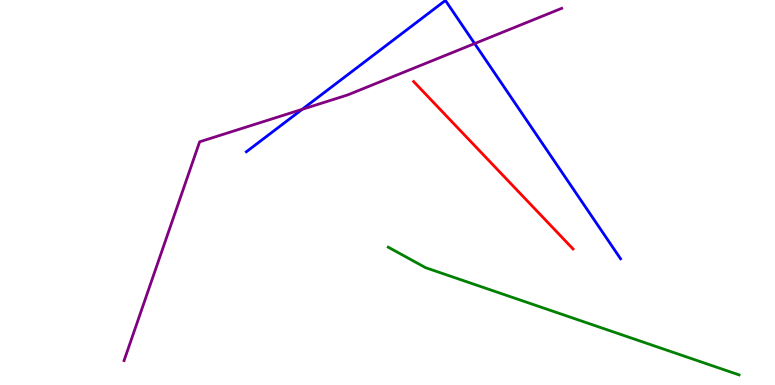[{'lines': ['blue', 'red'], 'intersections': []}, {'lines': ['green', 'red'], 'intersections': []}, {'lines': ['purple', 'red'], 'intersections': []}, {'lines': ['blue', 'green'], 'intersections': []}, {'lines': ['blue', 'purple'], 'intersections': [{'x': 3.9, 'y': 7.16}, {'x': 6.12, 'y': 8.87}]}, {'lines': ['green', 'purple'], 'intersections': []}]